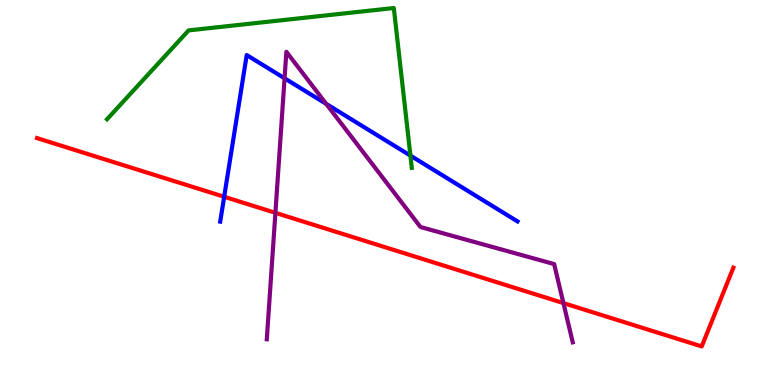[{'lines': ['blue', 'red'], 'intersections': [{'x': 2.89, 'y': 4.89}]}, {'lines': ['green', 'red'], 'intersections': []}, {'lines': ['purple', 'red'], 'intersections': [{'x': 3.55, 'y': 4.47}, {'x': 7.27, 'y': 2.13}]}, {'lines': ['blue', 'green'], 'intersections': [{'x': 5.3, 'y': 5.96}]}, {'lines': ['blue', 'purple'], 'intersections': [{'x': 3.67, 'y': 7.97}, {'x': 4.21, 'y': 7.3}]}, {'lines': ['green', 'purple'], 'intersections': []}]